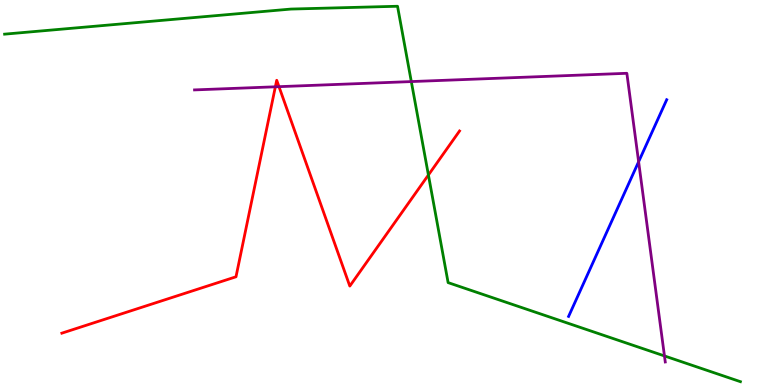[{'lines': ['blue', 'red'], 'intersections': []}, {'lines': ['green', 'red'], 'intersections': [{'x': 5.53, 'y': 5.46}]}, {'lines': ['purple', 'red'], 'intersections': [{'x': 3.55, 'y': 7.75}, {'x': 3.6, 'y': 7.75}]}, {'lines': ['blue', 'green'], 'intersections': []}, {'lines': ['blue', 'purple'], 'intersections': [{'x': 8.24, 'y': 5.8}]}, {'lines': ['green', 'purple'], 'intersections': [{'x': 5.31, 'y': 7.88}, {'x': 8.57, 'y': 0.755}]}]